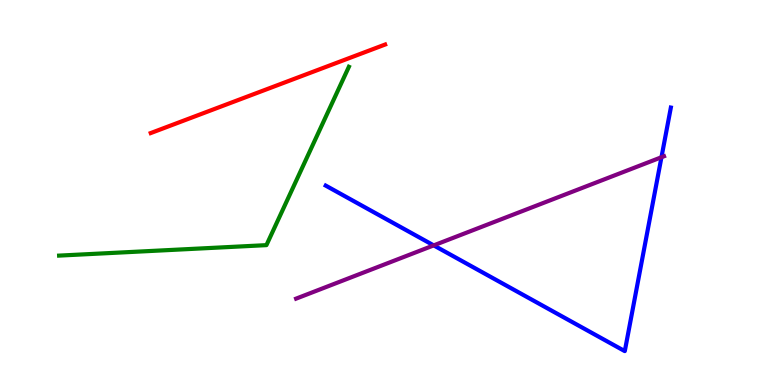[{'lines': ['blue', 'red'], 'intersections': []}, {'lines': ['green', 'red'], 'intersections': []}, {'lines': ['purple', 'red'], 'intersections': []}, {'lines': ['blue', 'green'], 'intersections': []}, {'lines': ['blue', 'purple'], 'intersections': [{'x': 5.6, 'y': 3.63}, {'x': 8.53, 'y': 5.92}]}, {'lines': ['green', 'purple'], 'intersections': []}]